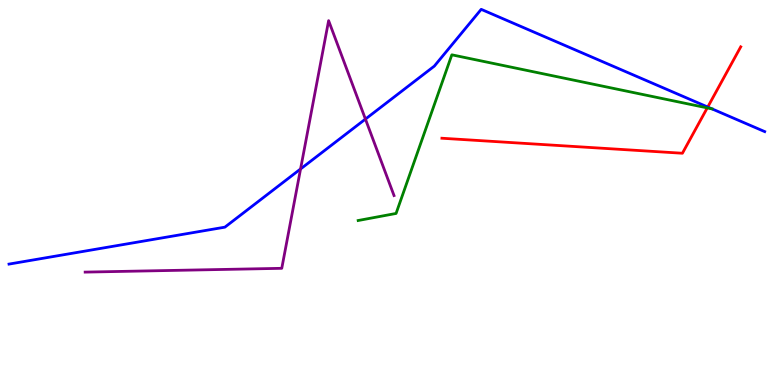[{'lines': ['blue', 'red'], 'intersections': [{'x': 9.13, 'y': 7.22}]}, {'lines': ['green', 'red'], 'intersections': [{'x': 9.13, 'y': 7.2}]}, {'lines': ['purple', 'red'], 'intersections': []}, {'lines': ['blue', 'green'], 'intersections': [{'x': 9.19, 'y': 7.17}]}, {'lines': ['blue', 'purple'], 'intersections': [{'x': 3.88, 'y': 5.61}, {'x': 4.72, 'y': 6.91}]}, {'lines': ['green', 'purple'], 'intersections': []}]